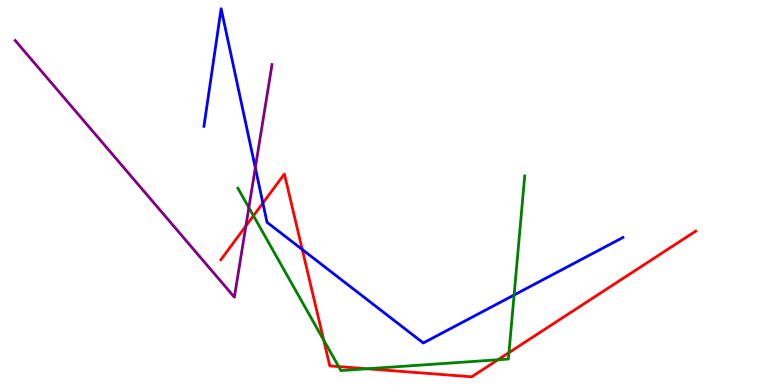[{'lines': ['blue', 'red'], 'intersections': [{'x': 3.39, 'y': 4.73}, {'x': 3.9, 'y': 3.52}]}, {'lines': ['green', 'red'], 'intersections': [{'x': 3.27, 'y': 4.4}, {'x': 4.18, 'y': 1.17}, {'x': 4.37, 'y': 0.478}, {'x': 4.74, 'y': 0.421}, {'x': 6.43, 'y': 0.656}, {'x': 6.57, 'y': 0.842}]}, {'lines': ['purple', 'red'], 'intersections': [{'x': 3.17, 'y': 4.13}]}, {'lines': ['blue', 'green'], 'intersections': [{'x': 6.63, 'y': 2.34}]}, {'lines': ['blue', 'purple'], 'intersections': [{'x': 3.29, 'y': 5.64}]}, {'lines': ['green', 'purple'], 'intersections': [{'x': 3.21, 'y': 4.61}]}]